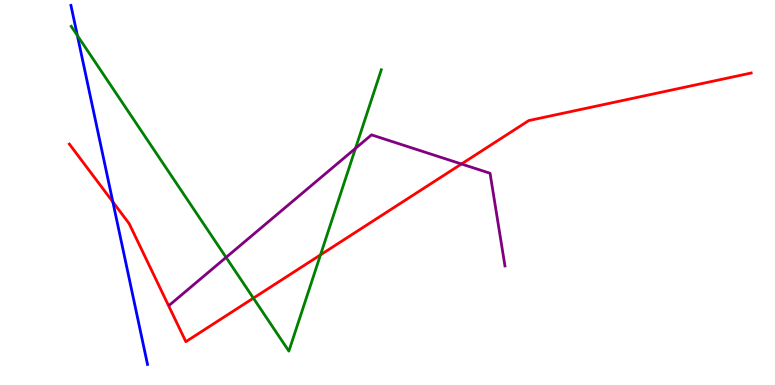[{'lines': ['blue', 'red'], 'intersections': [{'x': 1.46, 'y': 4.76}]}, {'lines': ['green', 'red'], 'intersections': [{'x': 3.27, 'y': 2.26}, {'x': 4.14, 'y': 3.38}]}, {'lines': ['purple', 'red'], 'intersections': [{'x': 5.95, 'y': 5.74}]}, {'lines': ['blue', 'green'], 'intersections': [{'x': 0.998, 'y': 9.08}]}, {'lines': ['blue', 'purple'], 'intersections': []}, {'lines': ['green', 'purple'], 'intersections': [{'x': 2.92, 'y': 3.31}, {'x': 4.59, 'y': 6.15}]}]